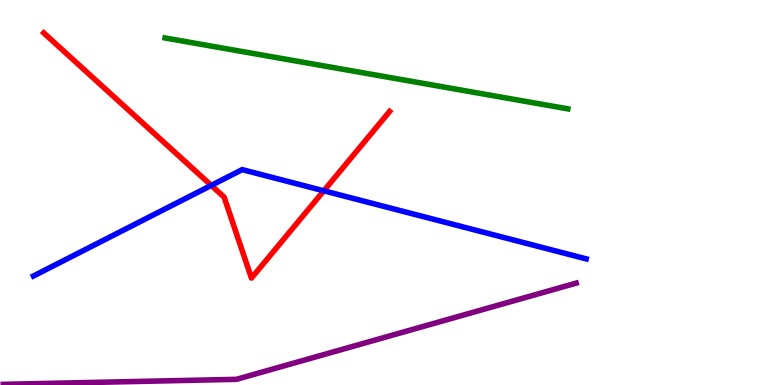[{'lines': ['blue', 'red'], 'intersections': [{'x': 2.73, 'y': 5.18}, {'x': 4.18, 'y': 5.04}]}, {'lines': ['green', 'red'], 'intersections': []}, {'lines': ['purple', 'red'], 'intersections': []}, {'lines': ['blue', 'green'], 'intersections': []}, {'lines': ['blue', 'purple'], 'intersections': []}, {'lines': ['green', 'purple'], 'intersections': []}]